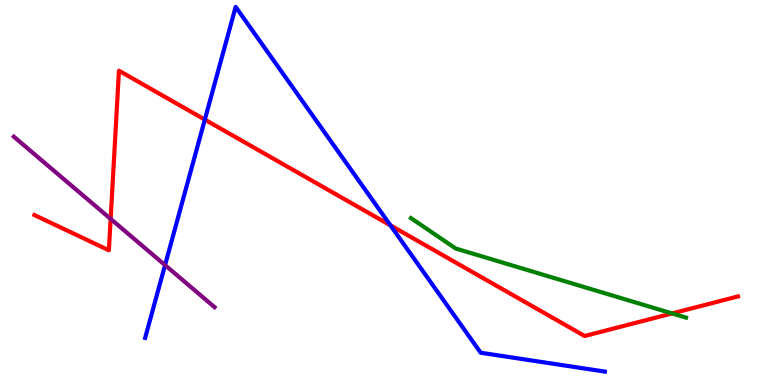[{'lines': ['blue', 'red'], 'intersections': [{'x': 2.64, 'y': 6.89}, {'x': 5.04, 'y': 4.15}]}, {'lines': ['green', 'red'], 'intersections': [{'x': 8.67, 'y': 1.86}]}, {'lines': ['purple', 'red'], 'intersections': [{'x': 1.43, 'y': 4.31}]}, {'lines': ['blue', 'green'], 'intersections': []}, {'lines': ['blue', 'purple'], 'intersections': [{'x': 2.13, 'y': 3.11}]}, {'lines': ['green', 'purple'], 'intersections': []}]